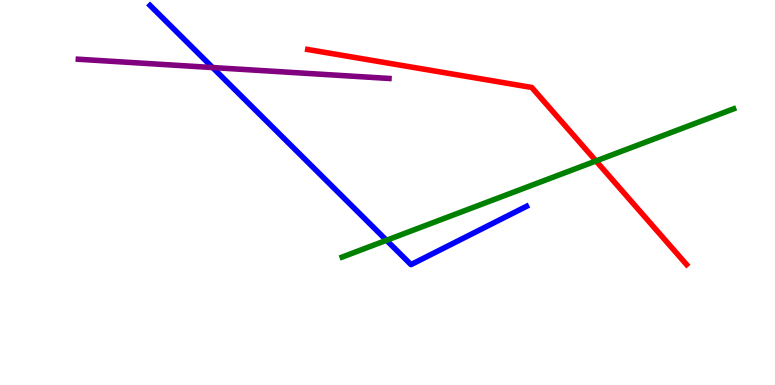[{'lines': ['blue', 'red'], 'intersections': []}, {'lines': ['green', 'red'], 'intersections': [{'x': 7.69, 'y': 5.82}]}, {'lines': ['purple', 'red'], 'intersections': []}, {'lines': ['blue', 'green'], 'intersections': [{'x': 4.99, 'y': 3.76}]}, {'lines': ['blue', 'purple'], 'intersections': [{'x': 2.74, 'y': 8.25}]}, {'lines': ['green', 'purple'], 'intersections': []}]